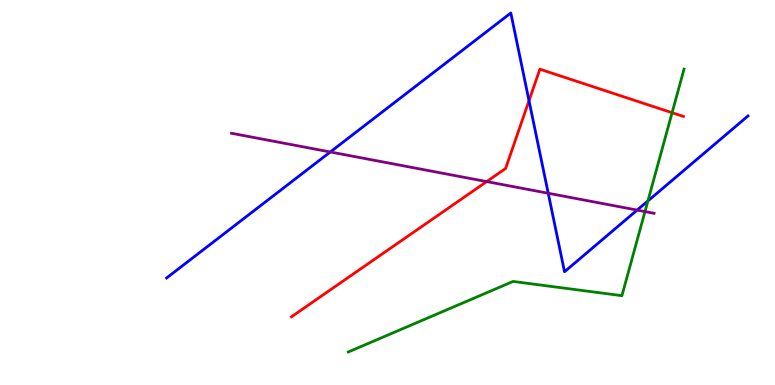[{'lines': ['blue', 'red'], 'intersections': [{'x': 6.83, 'y': 7.39}]}, {'lines': ['green', 'red'], 'intersections': [{'x': 8.67, 'y': 7.07}]}, {'lines': ['purple', 'red'], 'intersections': [{'x': 6.28, 'y': 5.28}]}, {'lines': ['blue', 'green'], 'intersections': [{'x': 8.36, 'y': 4.78}]}, {'lines': ['blue', 'purple'], 'intersections': [{'x': 4.26, 'y': 6.05}, {'x': 7.07, 'y': 4.98}, {'x': 8.22, 'y': 4.54}]}, {'lines': ['green', 'purple'], 'intersections': [{'x': 8.32, 'y': 4.5}]}]